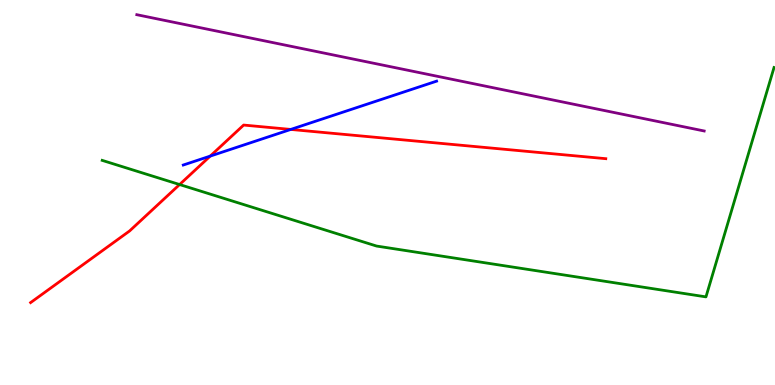[{'lines': ['blue', 'red'], 'intersections': [{'x': 2.71, 'y': 5.95}, {'x': 3.75, 'y': 6.64}]}, {'lines': ['green', 'red'], 'intersections': [{'x': 2.32, 'y': 5.21}]}, {'lines': ['purple', 'red'], 'intersections': []}, {'lines': ['blue', 'green'], 'intersections': []}, {'lines': ['blue', 'purple'], 'intersections': []}, {'lines': ['green', 'purple'], 'intersections': []}]